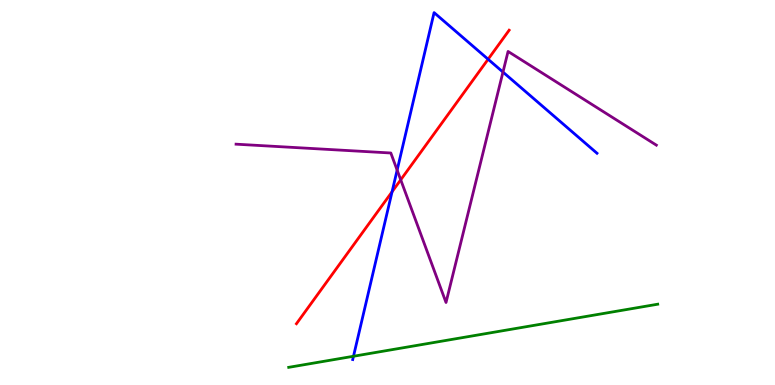[{'lines': ['blue', 'red'], 'intersections': [{'x': 5.06, 'y': 5.02}, {'x': 6.3, 'y': 8.46}]}, {'lines': ['green', 'red'], 'intersections': []}, {'lines': ['purple', 'red'], 'intersections': [{'x': 5.17, 'y': 5.33}]}, {'lines': ['blue', 'green'], 'intersections': [{'x': 4.56, 'y': 0.747}]}, {'lines': ['blue', 'purple'], 'intersections': [{'x': 5.12, 'y': 5.58}, {'x': 6.49, 'y': 8.13}]}, {'lines': ['green', 'purple'], 'intersections': []}]